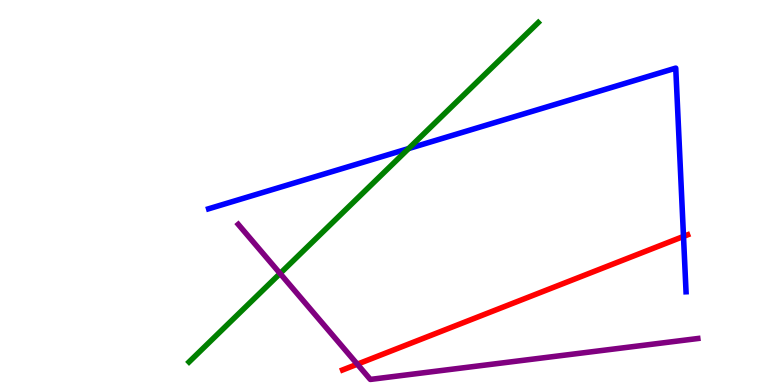[{'lines': ['blue', 'red'], 'intersections': [{'x': 8.82, 'y': 3.86}]}, {'lines': ['green', 'red'], 'intersections': []}, {'lines': ['purple', 'red'], 'intersections': [{'x': 4.61, 'y': 0.541}]}, {'lines': ['blue', 'green'], 'intersections': [{'x': 5.27, 'y': 6.14}]}, {'lines': ['blue', 'purple'], 'intersections': []}, {'lines': ['green', 'purple'], 'intersections': [{'x': 3.61, 'y': 2.9}]}]